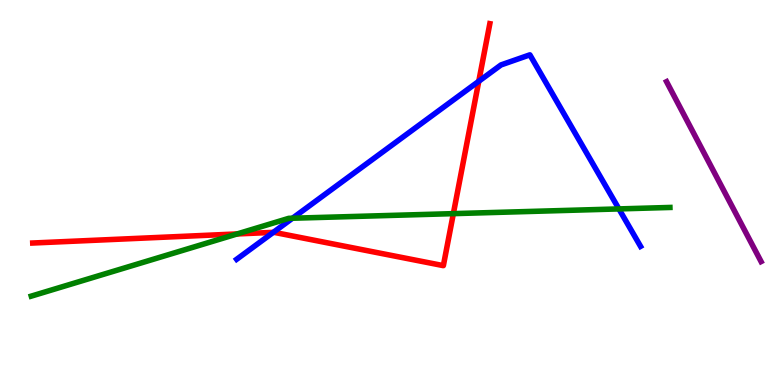[{'lines': ['blue', 'red'], 'intersections': [{'x': 3.53, 'y': 3.97}, {'x': 6.18, 'y': 7.89}]}, {'lines': ['green', 'red'], 'intersections': [{'x': 3.06, 'y': 3.92}, {'x': 5.85, 'y': 4.45}]}, {'lines': ['purple', 'red'], 'intersections': []}, {'lines': ['blue', 'green'], 'intersections': [{'x': 3.77, 'y': 4.33}, {'x': 7.99, 'y': 4.57}]}, {'lines': ['blue', 'purple'], 'intersections': []}, {'lines': ['green', 'purple'], 'intersections': []}]